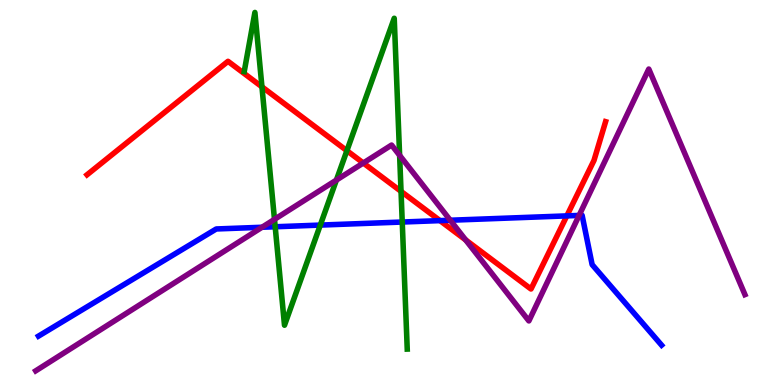[{'lines': ['blue', 'red'], 'intersections': [{'x': 5.68, 'y': 4.27}, {'x': 7.31, 'y': 4.39}]}, {'lines': ['green', 'red'], 'intersections': [{'x': 3.38, 'y': 7.74}, {'x': 4.48, 'y': 6.09}, {'x': 5.17, 'y': 5.03}]}, {'lines': ['purple', 'red'], 'intersections': [{'x': 4.69, 'y': 5.77}, {'x': 6.01, 'y': 3.77}]}, {'lines': ['blue', 'green'], 'intersections': [{'x': 3.55, 'y': 4.11}, {'x': 4.13, 'y': 4.15}, {'x': 5.19, 'y': 4.23}]}, {'lines': ['blue', 'purple'], 'intersections': [{'x': 3.38, 'y': 4.1}, {'x': 5.81, 'y': 4.28}, {'x': 7.47, 'y': 4.4}]}, {'lines': ['green', 'purple'], 'intersections': [{'x': 3.54, 'y': 4.3}, {'x': 4.34, 'y': 5.32}, {'x': 5.16, 'y': 5.97}]}]